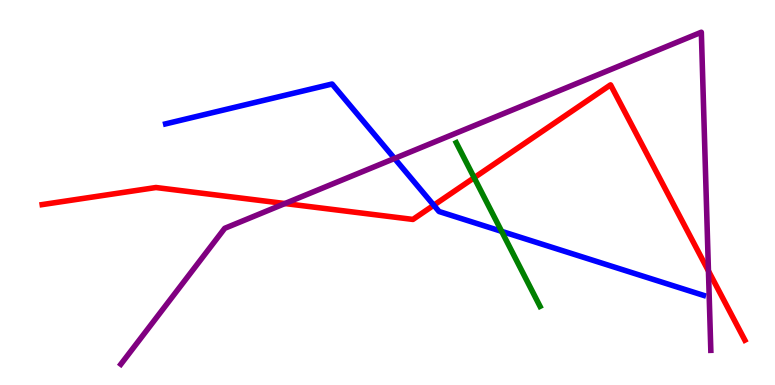[{'lines': ['blue', 'red'], 'intersections': [{'x': 5.6, 'y': 4.67}]}, {'lines': ['green', 'red'], 'intersections': [{'x': 6.12, 'y': 5.38}]}, {'lines': ['purple', 'red'], 'intersections': [{'x': 3.68, 'y': 4.71}, {'x': 9.14, 'y': 2.96}]}, {'lines': ['blue', 'green'], 'intersections': [{'x': 6.47, 'y': 3.99}]}, {'lines': ['blue', 'purple'], 'intersections': [{'x': 5.09, 'y': 5.88}]}, {'lines': ['green', 'purple'], 'intersections': []}]